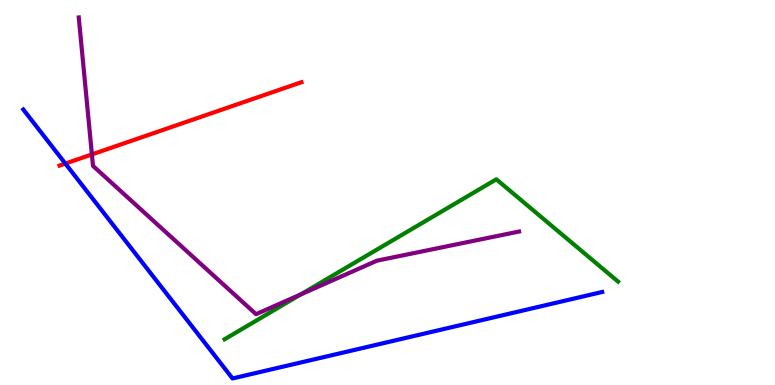[{'lines': ['blue', 'red'], 'intersections': [{'x': 0.843, 'y': 5.75}]}, {'lines': ['green', 'red'], 'intersections': []}, {'lines': ['purple', 'red'], 'intersections': [{'x': 1.19, 'y': 5.99}]}, {'lines': ['blue', 'green'], 'intersections': []}, {'lines': ['blue', 'purple'], 'intersections': []}, {'lines': ['green', 'purple'], 'intersections': [{'x': 3.88, 'y': 2.36}]}]